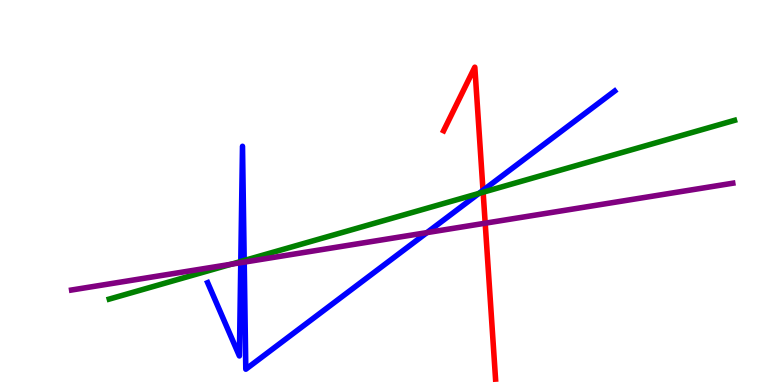[{'lines': ['blue', 'red'], 'intersections': [{'x': 6.23, 'y': 5.06}]}, {'lines': ['green', 'red'], 'intersections': [{'x': 6.23, 'y': 5.01}]}, {'lines': ['purple', 'red'], 'intersections': [{'x': 6.26, 'y': 4.2}]}, {'lines': ['blue', 'green'], 'intersections': [{'x': 3.11, 'y': 3.21}, {'x': 3.15, 'y': 3.23}, {'x': 6.18, 'y': 4.98}]}, {'lines': ['blue', 'purple'], 'intersections': [{'x': 3.11, 'y': 3.18}, {'x': 3.15, 'y': 3.19}, {'x': 5.51, 'y': 3.96}]}, {'lines': ['green', 'purple'], 'intersections': [{'x': 2.98, 'y': 3.14}]}]